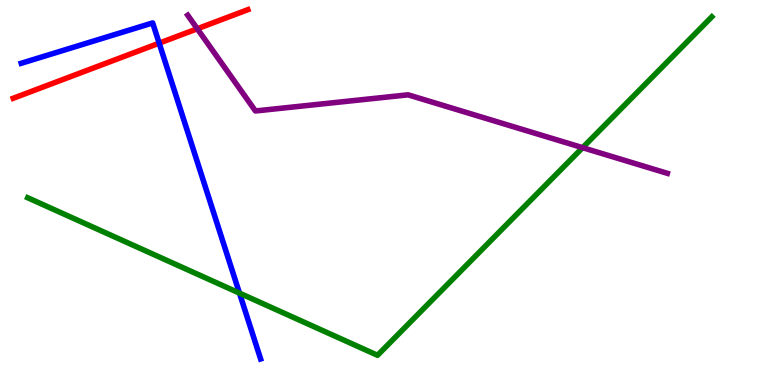[{'lines': ['blue', 'red'], 'intersections': [{'x': 2.05, 'y': 8.88}]}, {'lines': ['green', 'red'], 'intersections': []}, {'lines': ['purple', 'red'], 'intersections': [{'x': 2.55, 'y': 9.25}]}, {'lines': ['blue', 'green'], 'intersections': [{'x': 3.09, 'y': 2.39}]}, {'lines': ['blue', 'purple'], 'intersections': []}, {'lines': ['green', 'purple'], 'intersections': [{'x': 7.52, 'y': 6.16}]}]